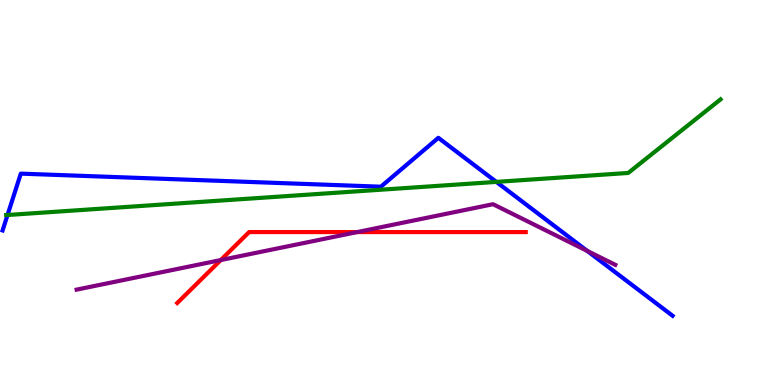[{'lines': ['blue', 'red'], 'intersections': []}, {'lines': ['green', 'red'], 'intersections': []}, {'lines': ['purple', 'red'], 'intersections': [{'x': 2.85, 'y': 3.25}, {'x': 4.61, 'y': 3.97}]}, {'lines': ['blue', 'green'], 'intersections': [{'x': 0.0972, 'y': 4.42}, {'x': 6.4, 'y': 5.28}]}, {'lines': ['blue', 'purple'], 'intersections': [{'x': 7.58, 'y': 3.48}]}, {'lines': ['green', 'purple'], 'intersections': []}]